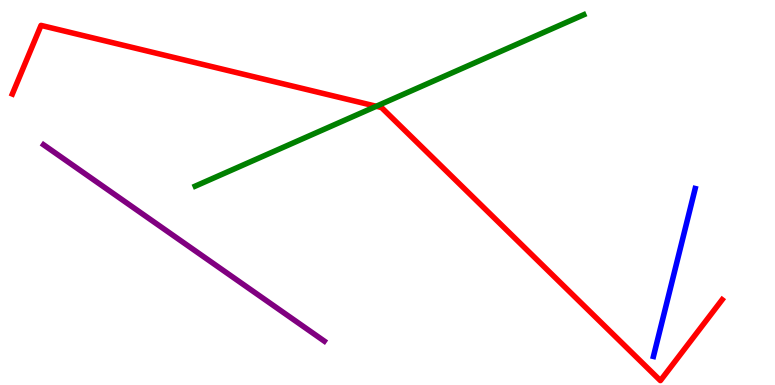[{'lines': ['blue', 'red'], 'intersections': []}, {'lines': ['green', 'red'], 'intersections': [{'x': 4.85, 'y': 7.24}]}, {'lines': ['purple', 'red'], 'intersections': []}, {'lines': ['blue', 'green'], 'intersections': []}, {'lines': ['blue', 'purple'], 'intersections': []}, {'lines': ['green', 'purple'], 'intersections': []}]